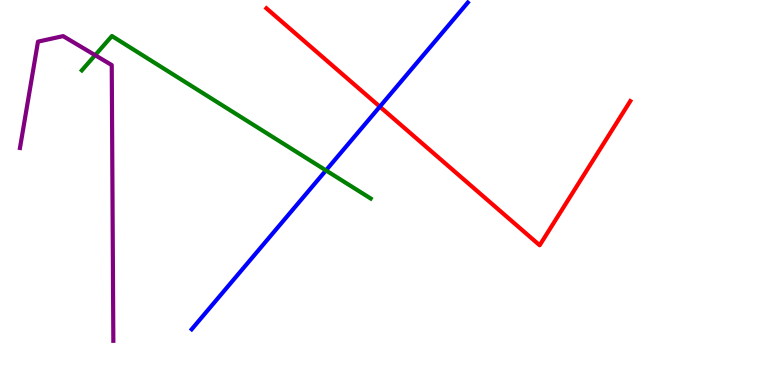[{'lines': ['blue', 'red'], 'intersections': [{'x': 4.9, 'y': 7.23}]}, {'lines': ['green', 'red'], 'intersections': []}, {'lines': ['purple', 'red'], 'intersections': []}, {'lines': ['blue', 'green'], 'intersections': [{'x': 4.21, 'y': 5.57}]}, {'lines': ['blue', 'purple'], 'intersections': []}, {'lines': ['green', 'purple'], 'intersections': [{'x': 1.23, 'y': 8.57}]}]